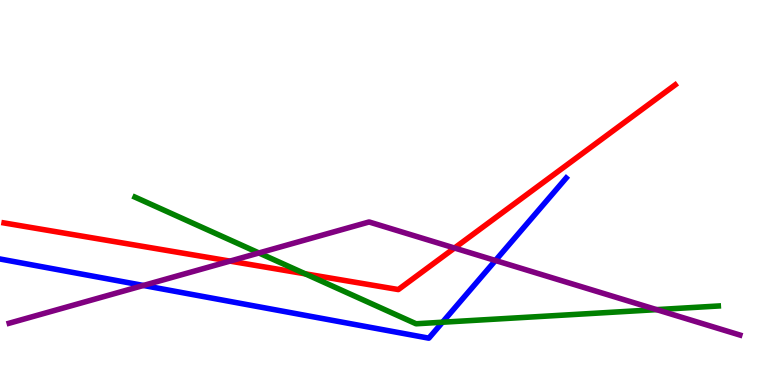[{'lines': ['blue', 'red'], 'intersections': []}, {'lines': ['green', 'red'], 'intersections': [{'x': 3.94, 'y': 2.89}]}, {'lines': ['purple', 'red'], 'intersections': [{'x': 2.97, 'y': 3.22}, {'x': 5.86, 'y': 3.56}]}, {'lines': ['blue', 'green'], 'intersections': [{'x': 5.71, 'y': 1.63}]}, {'lines': ['blue', 'purple'], 'intersections': [{'x': 1.85, 'y': 2.59}, {'x': 6.39, 'y': 3.23}]}, {'lines': ['green', 'purple'], 'intersections': [{'x': 3.34, 'y': 3.43}, {'x': 8.47, 'y': 1.96}]}]